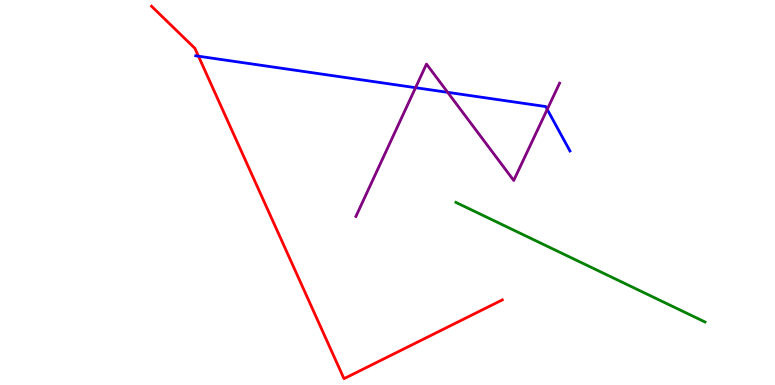[{'lines': ['blue', 'red'], 'intersections': [{'x': 2.56, 'y': 8.54}]}, {'lines': ['green', 'red'], 'intersections': []}, {'lines': ['purple', 'red'], 'intersections': []}, {'lines': ['blue', 'green'], 'intersections': []}, {'lines': ['blue', 'purple'], 'intersections': [{'x': 5.36, 'y': 7.72}, {'x': 5.78, 'y': 7.6}, {'x': 7.06, 'y': 7.16}]}, {'lines': ['green', 'purple'], 'intersections': []}]